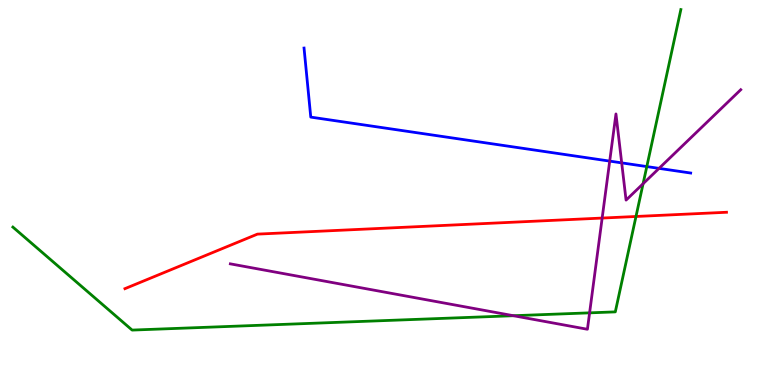[{'lines': ['blue', 'red'], 'intersections': []}, {'lines': ['green', 'red'], 'intersections': [{'x': 8.21, 'y': 4.38}]}, {'lines': ['purple', 'red'], 'intersections': [{'x': 7.77, 'y': 4.34}]}, {'lines': ['blue', 'green'], 'intersections': [{'x': 8.35, 'y': 5.67}]}, {'lines': ['blue', 'purple'], 'intersections': [{'x': 7.87, 'y': 5.82}, {'x': 8.02, 'y': 5.77}, {'x': 8.5, 'y': 5.63}]}, {'lines': ['green', 'purple'], 'intersections': [{'x': 6.63, 'y': 1.8}, {'x': 7.61, 'y': 1.87}, {'x': 8.3, 'y': 5.23}]}]